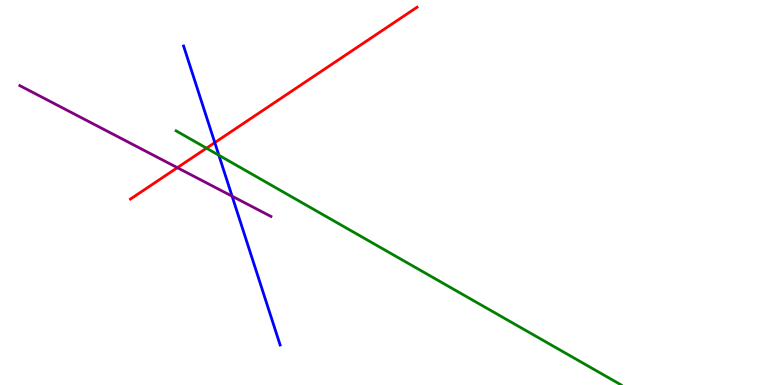[{'lines': ['blue', 'red'], 'intersections': [{'x': 2.77, 'y': 6.3}]}, {'lines': ['green', 'red'], 'intersections': [{'x': 2.66, 'y': 6.15}]}, {'lines': ['purple', 'red'], 'intersections': [{'x': 2.29, 'y': 5.64}]}, {'lines': ['blue', 'green'], 'intersections': [{'x': 2.82, 'y': 5.97}]}, {'lines': ['blue', 'purple'], 'intersections': [{'x': 2.99, 'y': 4.9}]}, {'lines': ['green', 'purple'], 'intersections': []}]